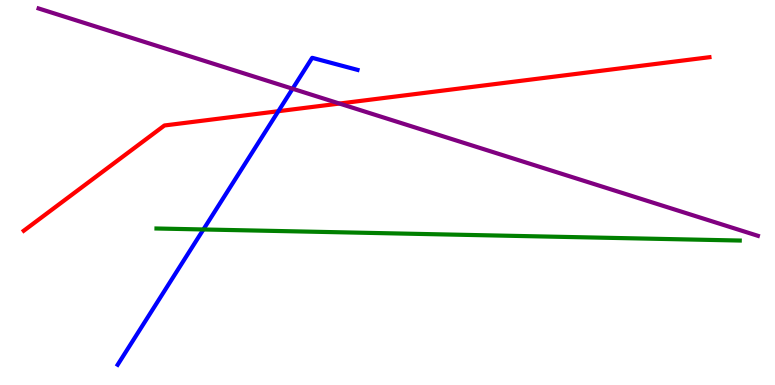[{'lines': ['blue', 'red'], 'intersections': [{'x': 3.59, 'y': 7.11}]}, {'lines': ['green', 'red'], 'intersections': []}, {'lines': ['purple', 'red'], 'intersections': [{'x': 4.38, 'y': 7.31}]}, {'lines': ['blue', 'green'], 'intersections': [{'x': 2.62, 'y': 4.04}]}, {'lines': ['blue', 'purple'], 'intersections': [{'x': 3.78, 'y': 7.7}]}, {'lines': ['green', 'purple'], 'intersections': []}]